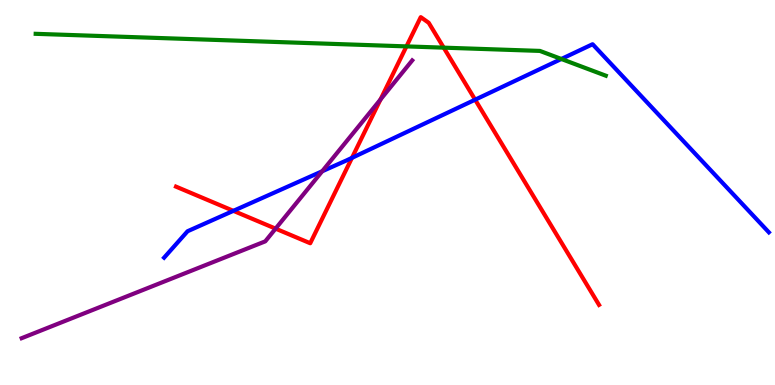[{'lines': ['blue', 'red'], 'intersections': [{'x': 3.01, 'y': 4.52}, {'x': 4.54, 'y': 5.9}, {'x': 6.13, 'y': 7.41}]}, {'lines': ['green', 'red'], 'intersections': [{'x': 5.24, 'y': 8.8}, {'x': 5.73, 'y': 8.76}]}, {'lines': ['purple', 'red'], 'intersections': [{'x': 3.56, 'y': 4.06}, {'x': 4.91, 'y': 7.42}]}, {'lines': ['blue', 'green'], 'intersections': [{'x': 7.24, 'y': 8.47}]}, {'lines': ['blue', 'purple'], 'intersections': [{'x': 4.16, 'y': 5.55}]}, {'lines': ['green', 'purple'], 'intersections': []}]